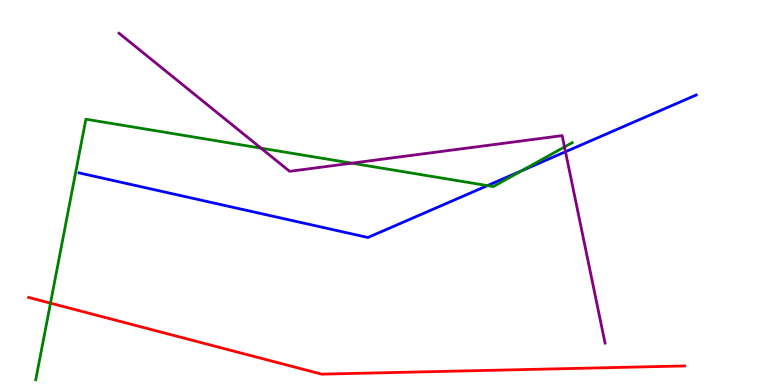[{'lines': ['blue', 'red'], 'intersections': []}, {'lines': ['green', 'red'], 'intersections': [{'x': 0.651, 'y': 2.13}]}, {'lines': ['purple', 'red'], 'intersections': []}, {'lines': ['blue', 'green'], 'intersections': [{'x': 6.29, 'y': 5.18}, {'x': 6.73, 'y': 5.56}]}, {'lines': ['blue', 'purple'], 'intersections': [{'x': 7.3, 'y': 6.06}]}, {'lines': ['green', 'purple'], 'intersections': [{'x': 3.37, 'y': 6.15}, {'x': 4.54, 'y': 5.76}, {'x': 7.28, 'y': 6.18}]}]